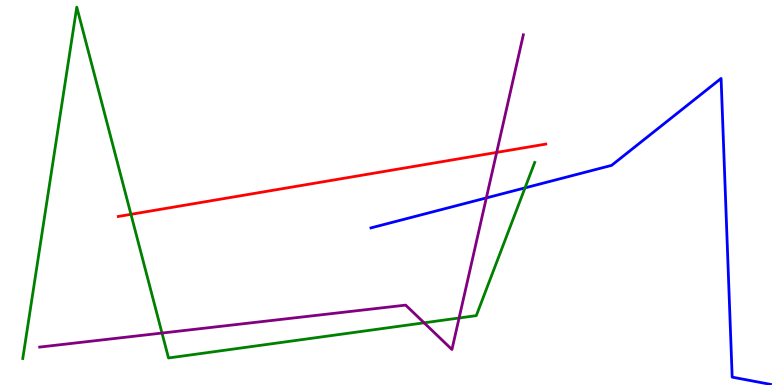[{'lines': ['blue', 'red'], 'intersections': []}, {'lines': ['green', 'red'], 'intersections': [{'x': 1.69, 'y': 4.43}]}, {'lines': ['purple', 'red'], 'intersections': [{'x': 6.41, 'y': 6.04}]}, {'lines': ['blue', 'green'], 'intersections': [{'x': 6.77, 'y': 5.12}]}, {'lines': ['blue', 'purple'], 'intersections': [{'x': 6.28, 'y': 4.86}]}, {'lines': ['green', 'purple'], 'intersections': [{'x': 2.09, 'y': 1.35}, {'x': 5.47, 'y': 1.62}, {'x': 5.92, 'y': 1.74}]}]